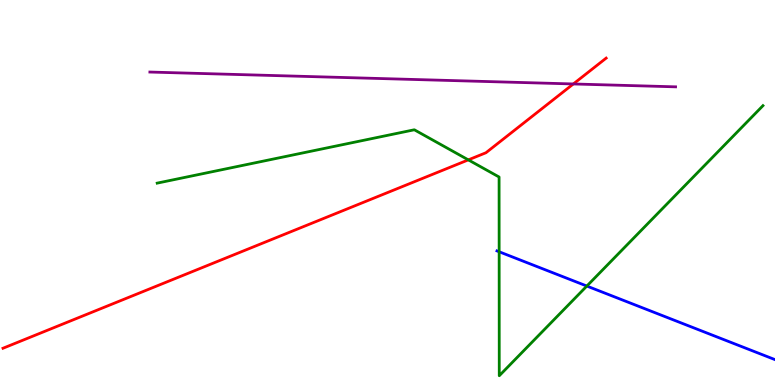[{'lines': ['blue', 'red'], 'intersections': []}, {'lines': ['green', 'red'], 'intersections': [{'x': 6.04, 'y': 5.85}]}, {'lines': ['purple', 'red'], 'intersections': [{'x': 7.4, 'y': 7.82}]}, {'lines': ['blue', 'green'], 'intersections': [{'x': 6.44, 'y': 3.46}, {'x': 7.57, 'y': 2.57}]}, {'lines': ['blue', 'purple'], 'intersections': []}, {'lines': ['green', 'purple'], 'intersections': []}]